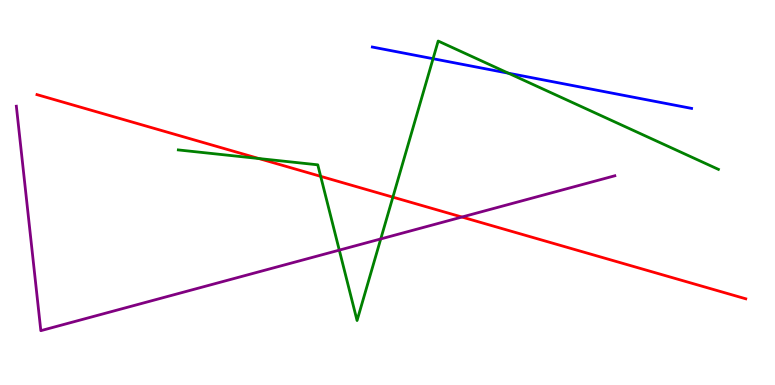[{'lines': ['blue', 'red'], 'intersections': []}, {'lines': ['green', 'red'], 'intersections': [{'x': 3.34, 'y': 5.88}, {'x': 4.14, 'y': 5.42}, {'x': 5.07, 'y': 4.88}]}, {'lines': ['purple', 'red'], 'intersections': [{'x': 5.96, 'y': 4.36}]}, {'lines': ['blue', 'green'], 'intersections': [{'x': 5.59, 'y': 8.47}, {'x': 6.56, 'y': 8.1}]}, {'lines': ['blue', 'purple'], 'intersections': []}, {'lines': ['green', 'purple'], 'intersections': [{'x': 4.38, 'y': 3.5}, {'x': 4.91, 'y': 3.79}]}]